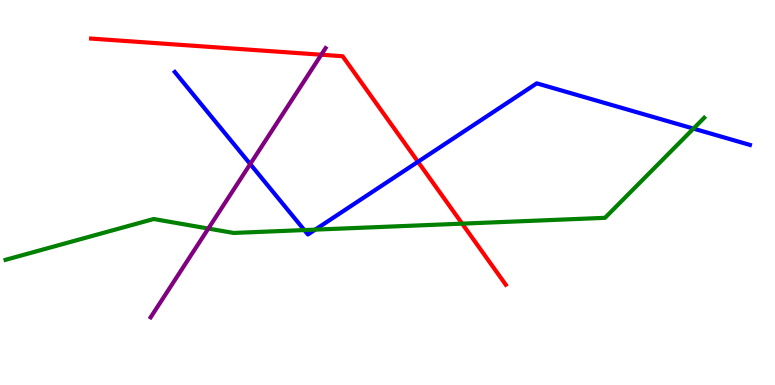[{'lines': ['blue', 'red'], 'intersections': [{'x': 5.39, 'y': 5.8}]}, {'lines': ['green', 'red'], 'intersections': [{'x': 5.96, 'y': 4.19}]}, {'lines': ['purple', 'red'], 'intersections': [{'x': 4.15, 'y': 8.58}]}, {'lines': ['blue', 'green'], 'intersections': [{'x': 3.93, 'y': 4.02}, {'x': 4.07, 'y': 4.04}, {'x': 8.95, 'y': 6.66}]}, {'lines': ['blue', 'purple'], 'intersections': [{'x': 3.23, 'y': 5.74}]}, {'lines': ['green', 'purple'], 'intersections': [{'x': 2.69, 'y': 4.06}]}]